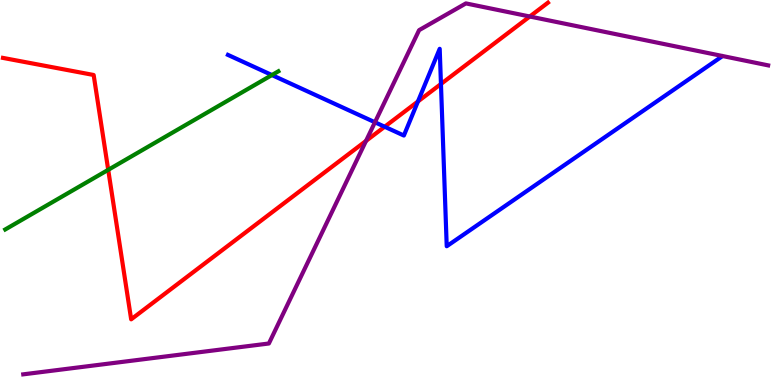[{'lines': ['blue', 'red'], 'intersections': [{'x': 4.96, 'y': 6.71}, {'x': 5.39, 'y': 7.36}, {'x': 5.69, 'y': 7.82}]}, {'lines': ['green', 'red'], 'intersections': [{'x': 1.4, 'y': 5.59}]}, {'lines': ['purple', 'red'], 'intersections': [{'x': 4.72, 'y': 6.34}, {'x': 6.84, 'y': 9.57}]}, {'lines': ['blue', 'green'], 'intersections': [{'x': 3.51, 'y': 8.05}]}, {'lines': ['blue', 'purple'], 'intersections': [{'x': 4.84, 'y': 6.82}]}, {'lines': ['green', 'purple'], 'intersections': []}]